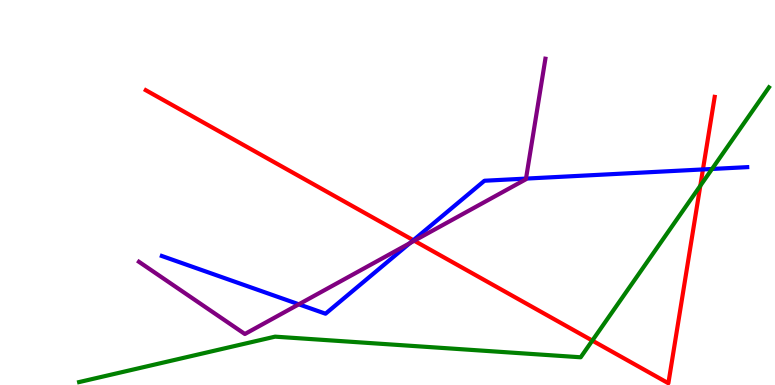[{'lines': ['blue', 'red'], 'intersections': [{'x': 5.33, 'y': 3.76}, {'x': 9.07, 'y': 5.6}]}, {'lines': ['green', 'red'], 'intersections': [{'x': 7.64, 'y': 1.15}, {'x': 9.04, 'y': 5.17}]}, {'lines': ['purple', 'red'], 'intersections': [{'x': 5.35, 'y': 3.75}]}, {'lines': ['blue', 'green'], 'intersections': [{'x': 9.19, 'y': 5.61}]}, {'lines': ['blue', 'purple'], 'intersections': [{'x': 3.86, 'y': 2.1}, {'x': 5.29, 'y': 3.68}, {'x': 6.79, 'y': 5.36}]}, {'lines': ['green', 'purple'], 'intersections': []}]